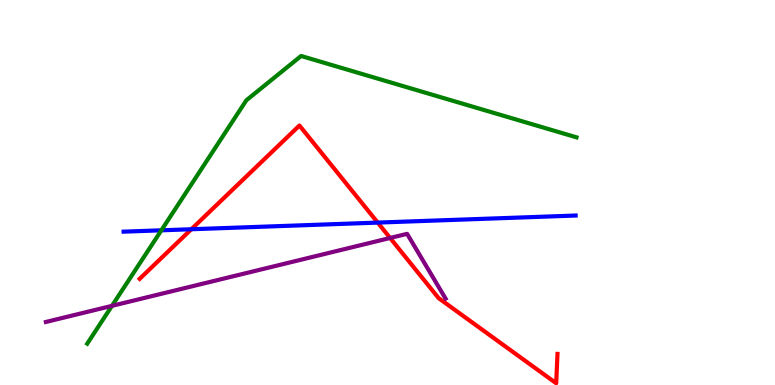[{'lines': ['blue', 'red'], 'intersections': [{'x': 2.47, 'y': 4.05}, {'x': 4.87, 'y': 4.22}]}, {'lines': ['green', 'red'], 'intersections': []}, {'lines': ['purple', 'red'], 'intersections': [{'x': 5.03, 'y': 3.82}]}, {'lines': ['blue', 'green'], 'intersections': [{'x': 2.08, 'y': 4.02}]}, {'lines': ['blue', 'purple'], 'intersections': []}, {'lines': ['green', 'purple'], 'intersections': [{'x': 1.44, 'y': 2.06}]}]